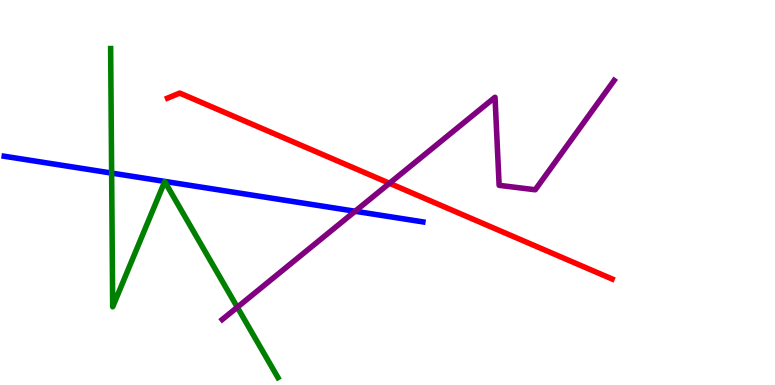[{'lines': ['blue', 'red'], 'intersections': []}, {'lines': ['green', 'red'], 'intersections': []}, {'lines': ['purple', 'red'], 'intersections': [{'x': 5.03, 'y': 5.24}]}, {'lines': ['blue', 'green'], 'intersections': [{'x': 1.44, 'y': 5.5}]}, {'lines': ['blue', 'purple'], 'intersections': [{'x': 4.58, 'y': 4.51}]}, {'lines': ['green', 'purple'], 'intersections': [{'x': 3.06, 'y': 2.02}]}]